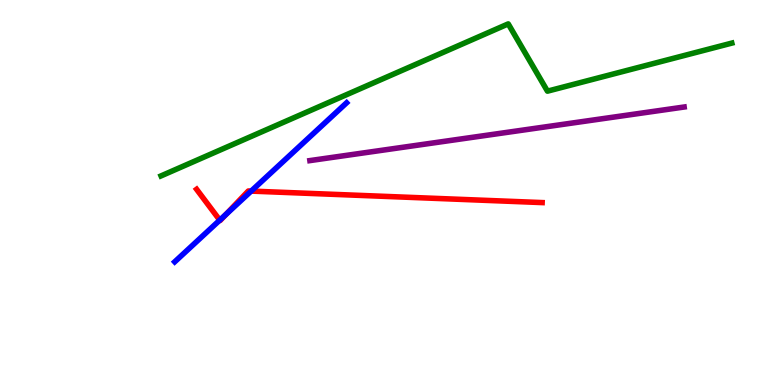[{'lines': ['blue', 'red'], 'intersections': [{'x': 2.84, 'y': 4.28}, {'x': 2.91, 'y': 4.43}, {'x': 3.24, 'y': 5.04}]}, {'lines': ['green', 'red'], 'intersections': []}, {'lines': ['purple', 'red'], 'intersections': []}, {'lines': ['blue', 'green'], 'intersections': []}, {'lines': ['blue', 'purple'], 'intersections': []}, {'lines': ['green', 'purple'], 'intersections': []}]